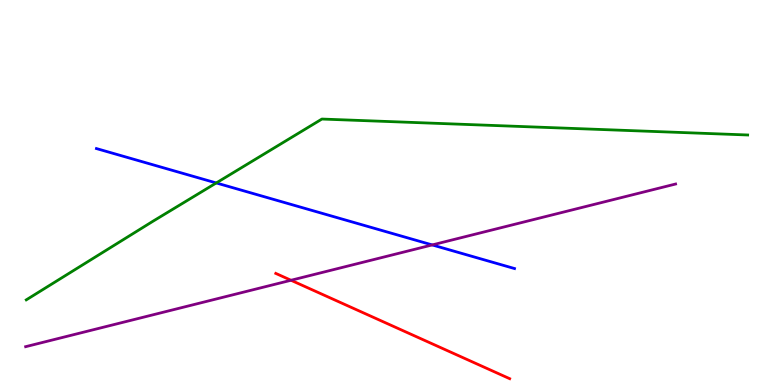[{'lines': ['blue', 'red'], 'intersections': []}, {'lines': ['green', 'red'], 'intersections': []}, {'lines': ['purple', 'red'], 'intersections': [{'x': 3.76, 'y': 2.72}]}, {'lines': ['blue', 'green'], 'intersections': [{'x': 2.79, 'y': 5.25}]}, {'lines': ['blue', 'purple'], 'intersections': [{'x': 5.58, 'y': 3.64}]}, {'lines': ['green', 'purple'], 'intersections': []}]